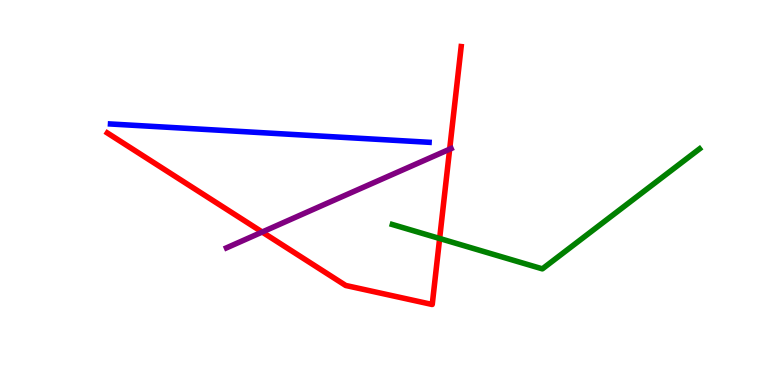[{'lines': ['blue', 'red'], 'intersections': []}, {'lines': ['green', 'red'], 'intersections': [{'x': 5.67, 'y': 3.81}]}, {'lines': ['purple', 'red'], 'intersections': [{'x': 3.38, 'y': 3.97}, {'x': 5.8, 'y': 6.12}]}, {'lines': ['blue', 'green'], 'intersections': []}, {'lines': ['blue', 'purple'], 'intersections': []}, {'lines': ['green', 'purple'], 'intersections': []}]